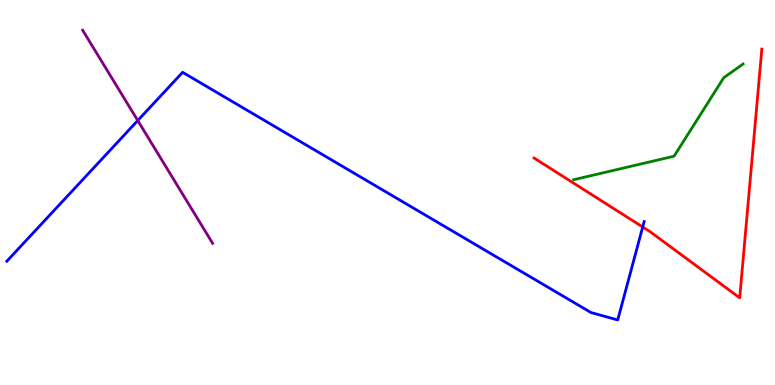[{'lines': ['blue', 'red'], 'intersections': [{'x': 8.29, 'y': 4.1}]}, {'lines': ['green', 'red'], 'intersections': []}, {'lines': ['purple', 'red'], 'intersections': []}, {'lines': ['blue', 'green'], 'intersections': []}, {'lines': ['blue', 'purple'], 'intersections': [{'x': 1.78, 'y': 6.87}]}, {'lines': ['green', 'purple'], 'intersections': []}]